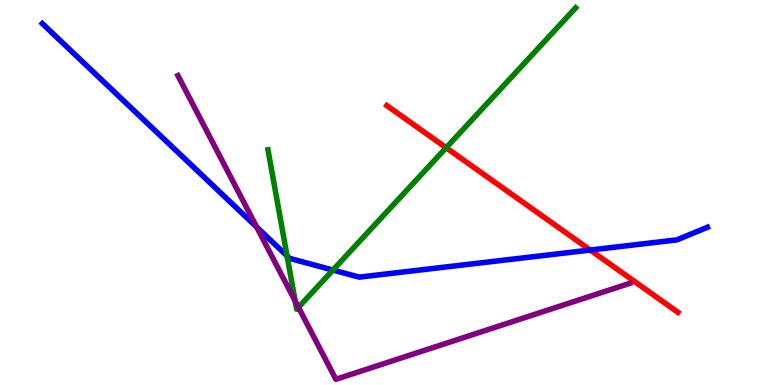[{'lines': ['blue', 'red'], 'intersections': [{'x': 7.62, 'y': 3.51}]}, {'lines': ['green', 'red'], 'intersections': [{'x': 5.76, 'y': 6.16}]}, {'lines': ['purple', 'red'], 'intersections': []}, {'lines': ['blue', 'green'], 'intersections': [{'x': 3.7, 'y': 3.35}, {'x': 4.3, 'y': 2.99}]}, {'lines': ['blue', 'purple'], 'intersections': [{'x': 3.31, 'y': 4.1}]}, {'lines': ['green', 'purple'], 'intersections': [{'x': 3.81, 'y': 2.18}, {'x': 3.85, 'y': 2.02}]}]